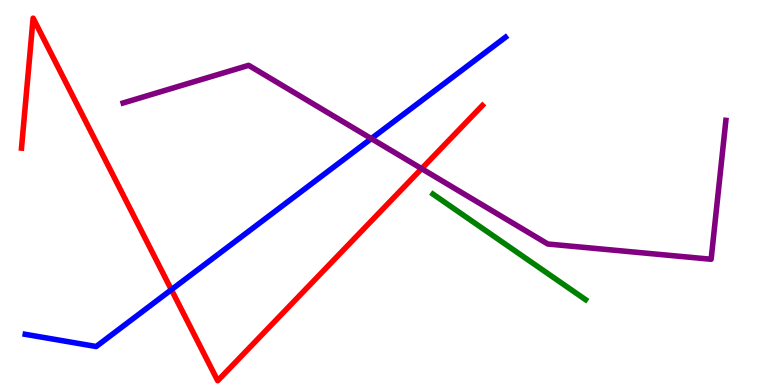[{'lines': ['blue', 'red'], 'intersections': [{'x': 2.21, 'y': 2.48}]}, {'lines': ['green', 'red'], 'intersections': []}, {'lines': ['purple', 'red'], 'intersections': [{'x': 5.44, 'y': 5.62}]}, {'lines': ['blue', 'green'], 'intersections': []}, {'lines': ['blue', 'purple'], 'intersections': [{'x': 4.79, 'y': 6.4}]}, {'lines': ['green', 'purple'], 'intersections': []}]